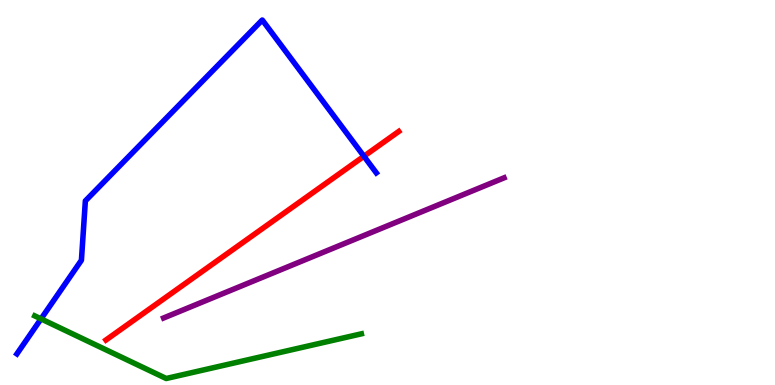[{'lines': ['blue', 'red'], 'intersections': [{'x': 4.7, 'y': 5.94}]}, {'lines': ['green', 'red'], 'intersections': []}, {'lines': ['purple', 'red'], 'intersections': []}, {'lines': ['blue', 'green'], 'intersections': [{'x': 0.529, 'y': 1.72}]}, {'lines': ['blue', 'purple'], 'intersections': []}, {'lines': ['green', 'purple'], 'intersections': []}]